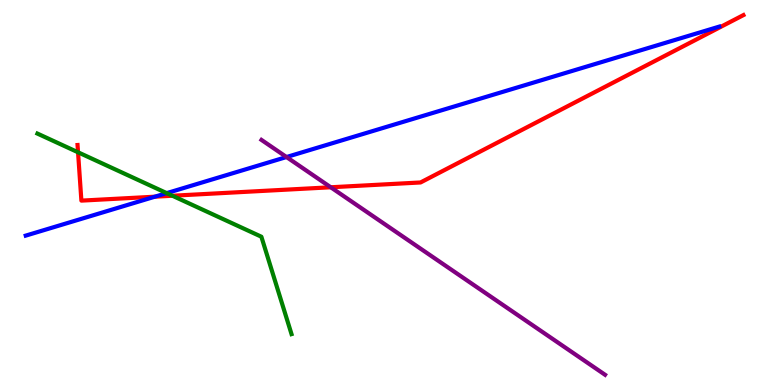[{'lines': ['blue', 'red'], 'intersections': [{'x': 2.0, 'y': 4.89}]}, {'lines': ['green', 'red'], 'intersections': [{'x': 1.01, 'y': 6.04}, {'x': 2.22, 'y': 4.92}]}, {'lines': ['purple', 'red'], 'intersections': [{'x': 4.27, 'y': 5.14}]}, {'lines': ['blue', 'green'], 'intersections': [{'x': 2.15, 'y': 4.98}]}, {'lines': ['blue', 'purple'], 'intersections': [{'x': 3.7, 'y': 5.92}]}, {'lines': ['green', 'purple'], 'intersections': []}]